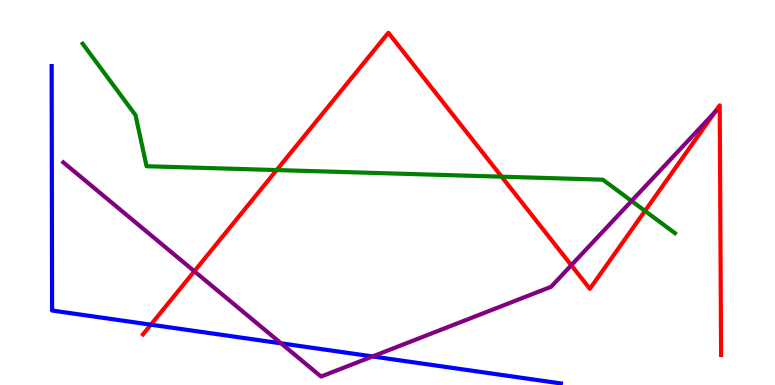[{'lines': ['blue', 'red'], 'intersections': [{'x': 1.95, 'y': 1.57}]}, {'lines': ['green', 'red'], 'intersections': [{'x': 3.57, 'y': 5.58}, {'x': 6.47, 'y': 5.41}, {'x': 8.32, 'y': 4.52}]}, {'lines': ['purple', 'red'], 'intersections': [{'x': 2.51, 'y': 2.95}, {'x': 7.37, 'y': 3.11}, {'x': 9.23, 'y': 7.09}]}, {'lines': ['blue', 'green'], 'intersections': []}, {'lines': ['blue', 'purple'], 'intersections': [{'x': 3.63, 'y': 1.08}, {'x': 4.81, 'y': 0.742}]}, {'lines': ['green', 'purple'], 'intersections': [{'x': 8.15, 'y': 4.78}]}]